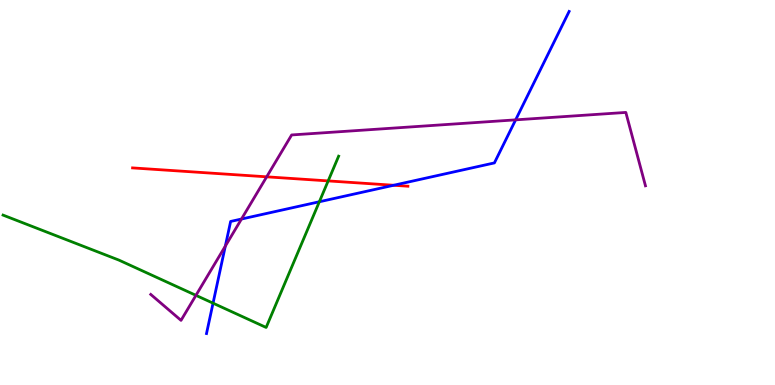[{'lines': ['blue', 'red'], 'intersections': [{'x': 5.08, 'y': 5.19}]}, {'lines': ['green', 'red'], 'intersections': [{'x': 4.23, 'y': 5.3}]}, {'lines': ['purple', 'red'], 'intersections': [{'x': 3.44, 'y': 5.41}]}, {'lines': ['blue', 'green'], 'intersections': [{'x': 2.75, 'y': 2.13}, {'x': 4.12, 'y': 4.76}]}, {'lines': ['blue', 'purple'], 'intersections': [{'x': 2.91, 'y': 3.61}, {'x': 3.12, 'y': 4.31}, {'x': 6.65, 'y': 6.89}]}, {'lines': ['green', 'purple'], 'intersections': [{'x': 2.53, 'y': 2.33}]}]